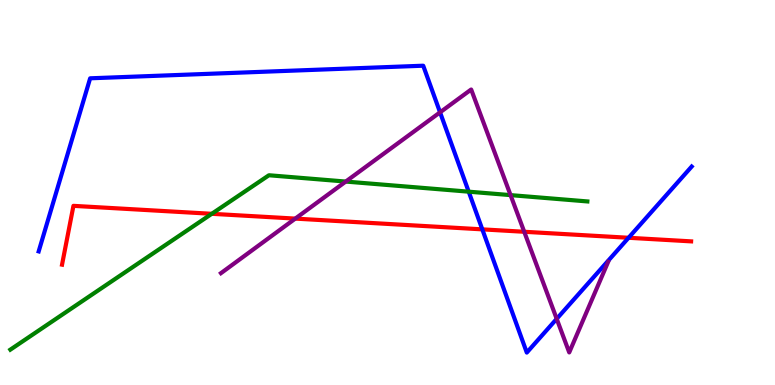[{'lines': ['blue', 'red'], 'intersections': [{'x': 6.22, 'y': 4.04}, {'x': 8.11, 'y': 3.82}]}, {'lines': ['green', 'red'], 'intersections': [{'x': 2.73, 'y': 4.45}]}, {'lines': ['purple', 'red'], 'intersections': [{'x': 3.81, 'y': 4.32}, {'x': 6.76, 'y': 3.98}]}, {'lines': ['blue', 'green'], 'intersections': [{'x': 6.05, 'y': 5.02}]}, {'lines': ['blue', 'purple'], 'intersections': [{'x': 5.68, 'y': 7.08}, {'x': 7.18, 'y': 1.72}]}, {'lines': ['green', 'purple'], 'intersections': [{'x': 4.46, 'y': 5.28}, {'x': 6.59, 'y': 4.93}]}]